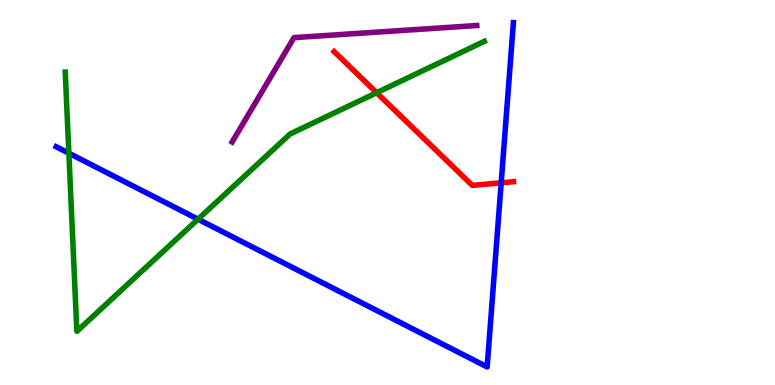[{'lines': ['blue', 'red'], 'intersections': [{'x': 6.47, 'y': 5.25}]}, {'lines': ['green', 'red'], 'intersections': [{'x': 4.86, 'y': 7.59}]}, {'lines': ['purple', 'red'], 'intersections': []}, {'lines': ['blue', 'green'], 'intersections': [{'x': 0.889, 'y': 6.02}, {'x': 2.56, 'y': 4.31}]}, {'lines': ['blue', 'purple'], 'intersections': []}, {'lines': ['green', 'purple'], 'intersections': []}]